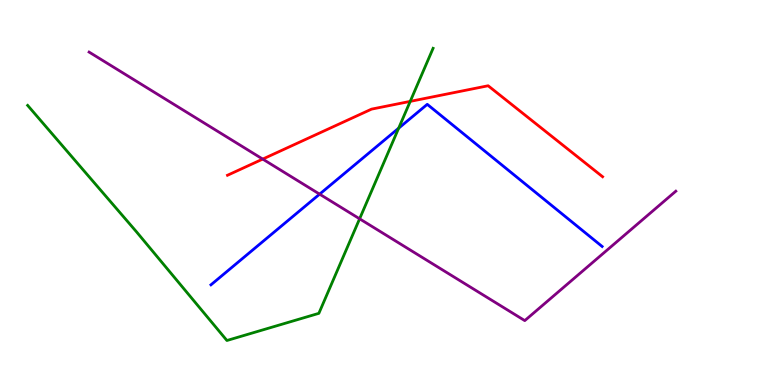[{'lines': ['blue', 'red'], 'intersections': []}, {'lines': ['green', 'red'], 'intersections': [{'x': 5.29, 'y': 7.37}]}, {'lines': ['purple', 'red'], 'intersections': [{'x': 3.39, 'y': 5.87}]}, {'lines': ['blue', 'green'], 'intersections': [{'x': 5.14, 'y': 6.67}]}, {'lines': ['blue', 'purple'], 'intersections': [{'x': 4.12, 'y': 4.96}]}, {'lines': ['green', 'purple'], 'intersections': [{'x': 4.64, 'y': 4.32}]}]